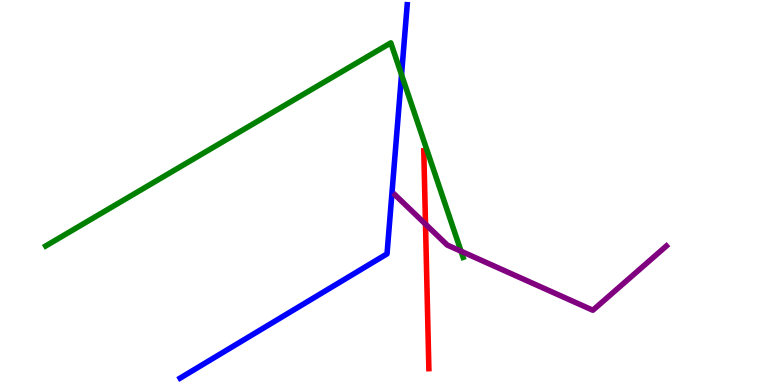[{'lines': ['blue', 'red'], 'intersections': []}, {'lines': ['green', 'red'], 'intersections': []}, {'lines': ['purple', 'red'], 'intersections': [{'x': 5.49, 'y': 4.18}]}, {'lines': ['blue', 'green'], 'intersections': [{'x': 5.18, 'y': 8.06}]}, {'lines': ['blue', 'purple'], 'intersections': []}, {'lines': ['green', 'purple'], 'intersections': [{'x': 5.95, 'y': 3.47}]}]